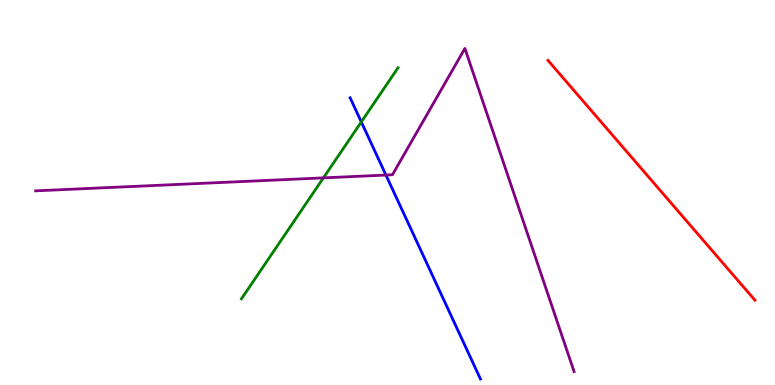[{'lines': ['blue', 'red'], 'intersections': []}, {'lines': ['green', 'red'], 'intersections': []}, {'lines': ['purple', 'red'], 'intersections': []}, {'lines': ['blue', 'green'], 'intersections': [{'x': 4.66, 'y': 6.83}]}, {'lines': ['blue', 'purple'], 'intersections': [{'x': 4.98, 'y': 5.45}]}, {'lines': ['green', 'purple'], 'intersections': [{'x': 4.17, 'y': 5.38}]}]